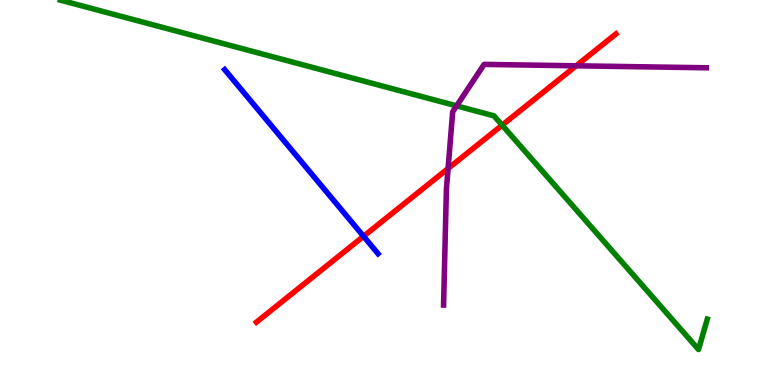[{'lines': ['blue', 'red'], 'intersections': [{'x': 4.69, 'y': 3.86}]}, {'lines': ['green', 'red'], 'intersections': [{'x': 6.48, 'y': 6.75}]}, {'lines': ['purple', 'red'], 'intersections': [{'x': 5.78, 'y': 5.62}, {'x': 7.43, 'y': 8.29}]}, {'lines': ['blue', 'green'], 'intersections': []}, {'lines': ['blue', 'purple'], 'intersections': []}, {'lines': ['green', 'purple'], 'intersections': [{'x': 5.89, 'y': 7.25}]}]